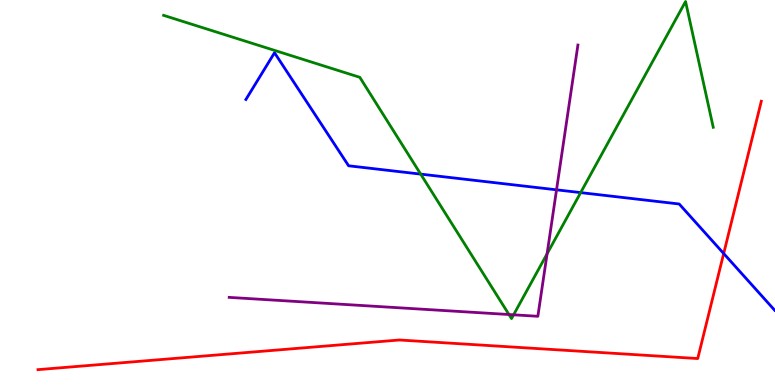[{'lines': ['blue', 'red'], 'intersections': [{'x': 9.34, 'y': 3.42}]}, {'lines': ['green', 'red'], 'intersections': []}, {'lines': ['purple', 'red'], 'intersections': []}, {'lines': ['blue', 'green'], 'intersections': [{'x': 5.43, 'y': 5.48}, {'x': 7.49, 'y': 5.0}]}, {'lines': ['blue', 'purple'], 'intersections': [{'x': 7.18, 'y': 5.07}]}, {'lines': ['green', 'purple'], 'intersections': [{'x': 6.57, 'y': 1.83}, {'x': 6.63, 'y': 1.82}, {'x': 7.06, 'y': 3.41}]}]